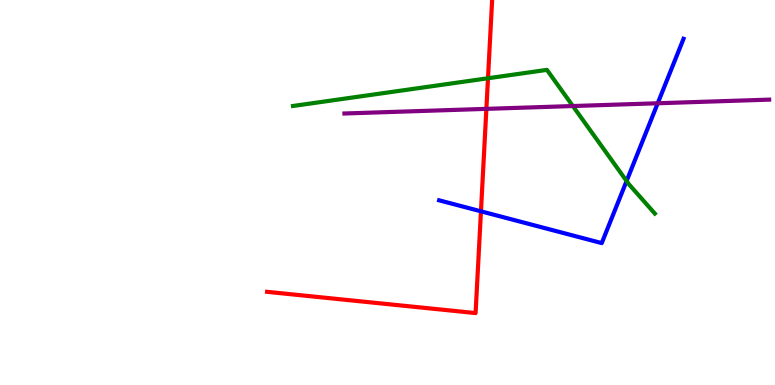[{'lines': ['blue', 'red'], 'intersections': [{'x': 6.21, 'y': 4.51}]}, {'lines': ['green', 'red'], 'intersections': [{'x': 6.3, 'y': 7.97}]}, {'lines': ['purple', 'red'], 'intersections': [{'x': 6.28, 'y': 7.17}]}, {'lines': ['blue', 'green'], 'intersections': [{'x': 8.09, 'y': 5.3}]}, {'lines': ['blue', 'purple'], 'intersections': [{'x': 8.49, 'y': 7.32}]}, {'lines': ['green', 'purple'], 'intersections': [{'x': 7.39, 'y': 7.25}]}]